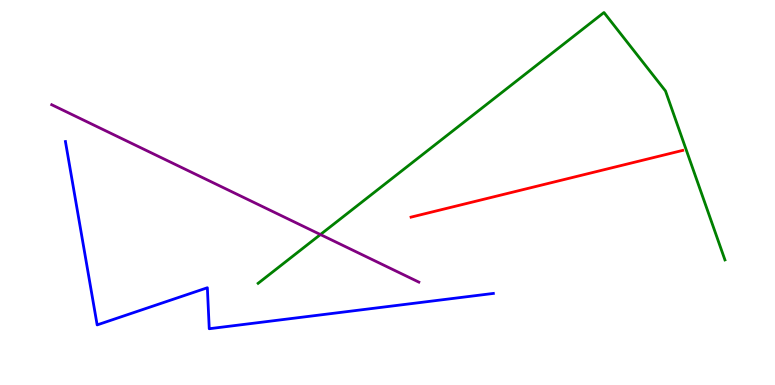[{'lines': ['blue', 'red'], 'intersections': []}, {'lines': ['green', 'red'], 'intersections': []}, {'lines': ['purple', 'red'], 'intersections': []}, {'lines': ['blue', 'green'], 'intersections': []}, {'lines': ['blue', 'purple'], 'intersections': []}, {'lines': ['green', 'purple'], 'intersections': [{'x': 4.13, 'y': 3.91}]}]